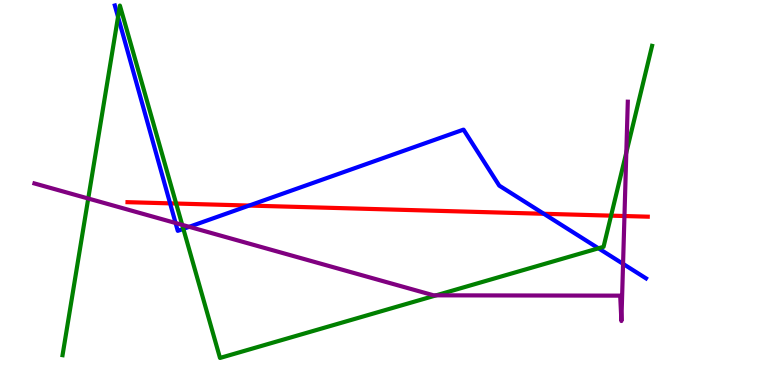[{'lines': ['blue', 'red'], 'intersections': [{'x': 2.19, 'y': 4.72}, {'x': 3.21, 'y': 4.66}, {'x': 7.02, 'y': 4.45}]}, {'lines': ['green', 'red'], 'intersections': [{'x': 2.27, 'y': 4.71}, {'x': 7.88, 'y': 4.4}]}, {'lines': ['purple', 'red'], 'intersections': [{'x': 8.06, 'y': 4.39}]}, {'lines': ['blue', 'green'], 'intersections': [{'x': 1.52, 'y': 9.56}, {'x': 2.37, 'y': 4.06}, {'x': 7.72, 'y': 3.55}]}, {'lines': ['blue', 'purple'], 'intersections': [{'x': 2.27, 'y': 4.21}, {'x': 2.44, 'y': 4.11}, {'x': 8.04, 'y': 3.15}]}, {'lines': ['green', 'purple'], 'intersections': [{'x': 1.14, 'y': 4.84}, {'x': 2.35, 'y': 4.16}, {'x': 5.63, 'y': 2.33}, {'x': 8.08, 'y': 6.04}]}]